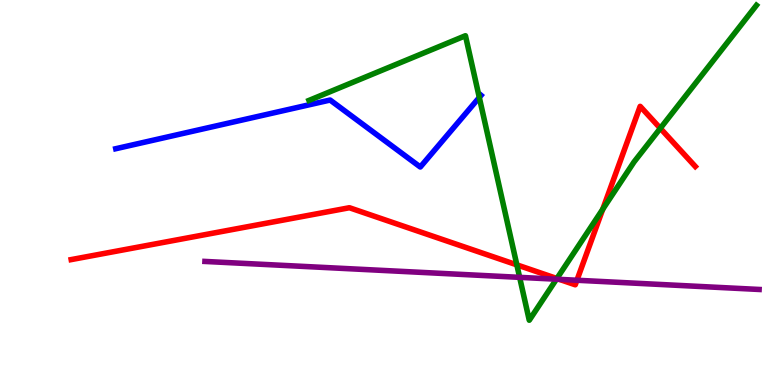[{'lines': ['blue', 'red'], 'intersections': []}, {'lines': ['green', 'red'], 'intersections': [{'x': 6.67, 'y': 3.12}, {'x': 7.19, 'y': 2.77}, {'x': 7.78, 'y': 4.57}, {'x': 8.52, 'y': 6.67}]}, {'lines': ['purple', 'red'], 'intersections': [{'x': 7.22, 'y': 2.74}, {'x': 7.44, 'y': 2.72}]}, {'lines': ['blue', 'green'], 'intersections': [{'x': 6.18, 'y': 7.47}]}, {'lines': ['blue', 'purple'], 'intersections': []}, {'lines': ['green', 'purple'], 'intersections': [{'x': 6.71, 'y': 2.8}, {'x': 7.18, 'y': 2.75}]}]